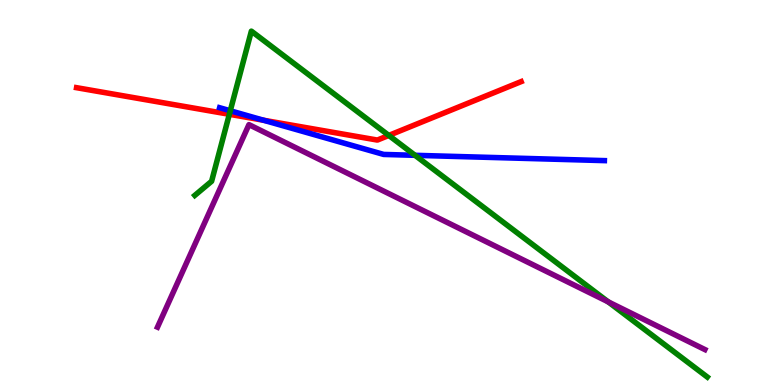[{'lines': ['blue', 'red'], 'intersections': [{'x': 3.4, 'y': 6.88}]}, {'lines': ['green', 'red'], 'intersections': [{'x': 2.96, 'y': 7.03}, {'x': 5.02, 'y': 6.48}]}, {'lines': ['purple', 'red'], 'intersections': []}, {'lines': ['blue', 'green'], 'intersections': [{'x': 2.97, 'y': 7.12}, {'x': 5.36, 'y': 5.97}]}, {'lines': ['blue', 'purple'], 'intersections': []}, {'lines': ['green', 'purple'], 'intersections': [{'x': 7.85, 'y': 2.16}]}]